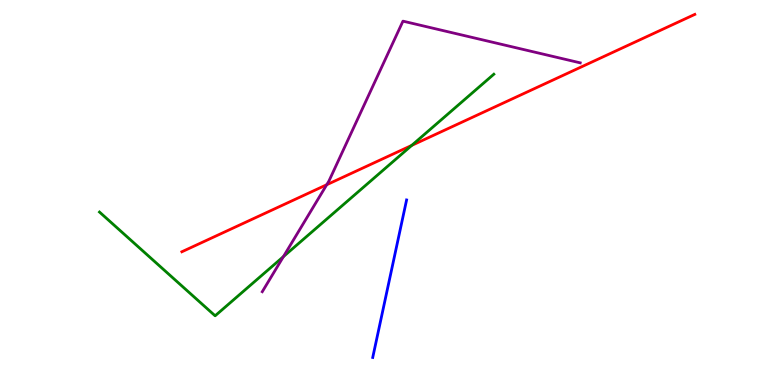[{'lines': ['blue', 'red'], 'intersections': []}, {'lines': ['green', 'red'], 'intersections': [{'x': 5.31, 'y': 6.22}]}, {'lines': ['purple', 'red'], 'intersections': [{'x': 4.22, 'y': 5.2}]}, {'lines': ['blue', 'green'], 'intersections': []}, {'lines': ['blue', 'purple'], 'intersections': []}, {'lines': ['green', 'purple'], 'intersections': [{'x': 3.66, 'y': 3.33}]}]